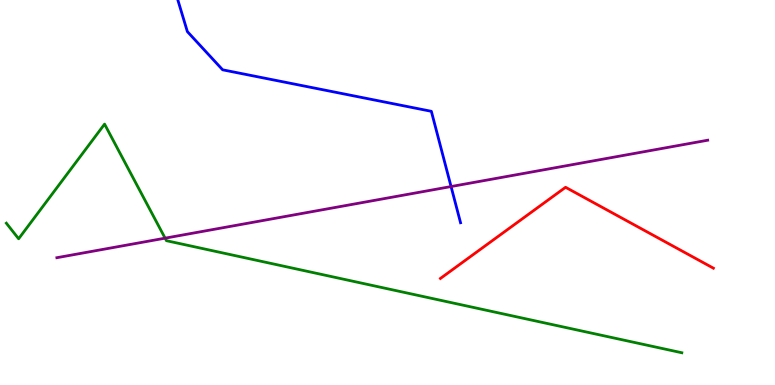[{'lines': ['blue', 'red'], 'intersections': []}, {'lines': ['green', 'red'], 'intersections': []}, {'lines': ['purple', 'red'], 'intersections': []}, {'lines': ['blue', 'green'], 'intersections': []}, {'lines': ['blue', 'purple'], 'intersections': [{'x': 5.82, 'y': 5.15}]}, {'lines': ['green', 'purple'], 'intersections': [{'x': 2.13, 'y': 3.81}]}]